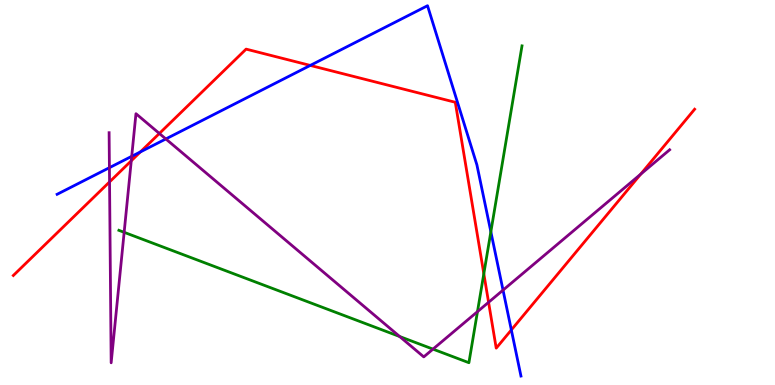[{'lines': ['blue', 'red'], 'intersections': [{'x': 1.81, 'y': 6.05}, {'x': 4.0, 'y': 8.3}, {'x': 6.6, 'y': 1.43}]}, {'lines': ['green', 'red'], 'intersections': [{'x': 6.24, 'y': 2.89}]}, {'lines': ['purple', 'red'], 'intersections': [{'x': 1.41, 'y': 5.27}, {'x': 1.69, 'y': 5.82}, {'x': 2.06, 'y': 6.53}, {'x': 6.3, 'y': 2.15}, {'x': 8.27, 'y': 5.48}]}, {'lines': ['blue', 'green'], 'intersections': [{'x': 6.33, 'y': 3.98}]}, {'lines': ['blue', 'purple'], 'intersections': [{'x': 1.41, 'y': 5.64}, {'x': 1.7, 'y': 5.94}, {'x': 2.14, 'y': 6.39}, {'x': 6.49, 'y': 2.46}]}, {'lines': ['green', 'purple'], 'intersections': [{'x': 1.6, 'y': 3.97}, {'x': 5.16, 'y': 1.26}, {'x': 5.59, 'y': 0.932}, {'x': 6.16, 'y': 1.91}]}]